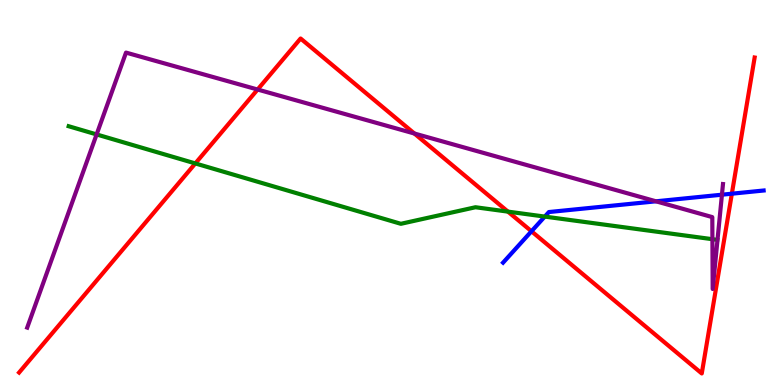[{'lines': ['blue', 'red'], 'intersections': [{'x': 6.86, 'y': 3.99}, {'x': 9.44, 'y': 4.97}]}, {'lines': ['green', 'red'], 'intersections': [{'x': 2.52, 'y': 5.75}, {'x': 6.55, 'y': 4.5}]}, {'lines': ['purple', 'red'], 'intersections': [{'x': 3.32, 'y': 7.67}, {'x': 5.35, 'y': 6.53}]}, {'lines': ['blue', 'green'], 'intersections': [{'x': 7.03, 'y': 4.37}]}, {'lines': ['blue', 'purple'], 'intersections': [{'x': 8.46, 'y': 4.77}, {'x': 9.32, 'y': 4.94}]}, {'lines': ['green', 'purple'], 'intersections': [{'x': 1.25, 'y': 6.51}, {'x': 9.19, 'y': 3.79}]}]